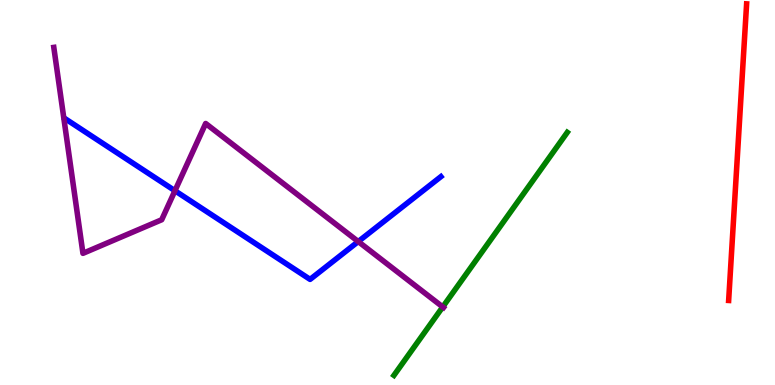[{'lines': ['blue', 'red'], 'intersections': []}, {'lines': ['green', 'red'], 'intersections': []}, {'lines': ['purple', 'red'], 'intersections': []}, {'lines': ['blue', 'green'], 'intersections': []}, {'lines': ['blue', 'purple'], 'intersections': [{'x': 2.26, 'y': 5.05}, {'x': 4.62, 'y': 3.73}]}, {'lines': ['green', 'purple'], 'intersections': [{'x': 5.71, 'y': 2.03}]}]